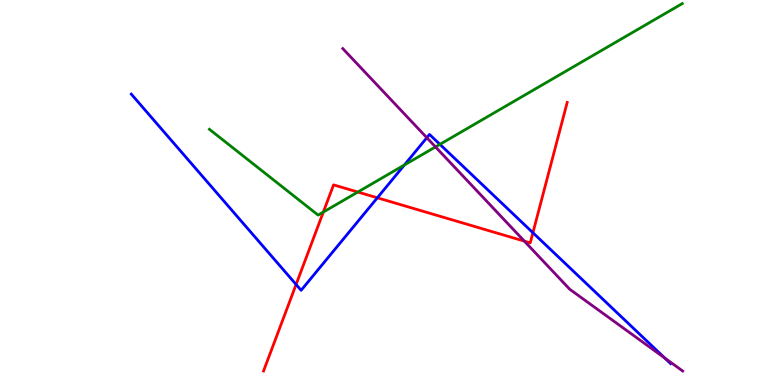[{'lines': ['blue', 'red'], 'intersections': [{'x': 3.82, 'y': 2.61}, {'x': 4.87, 'y': 4.86}, {'x': 6.88, 'y': 3.95}]}, {'lines': ['green', 'red'], 'intersections': [{'x': 4.17, 'y': 4.49}, {'x': 4.62, 'y': 5.01}]}, {'lines': ['purple', 'red'], 'intersections': [{'x': 6.77, 'y': 3.74}]}, {'lines': ['blue', 'green'], 'intersections': [{'x': 5.22, 'y': 5.71}, {'x': 5.68, 'y': 6.25}]}, {'lines': ['blue', 'purple'], 'intersections': [{'x': 5.51, 'y': 6.42}, {'x': 8.58, 'y': 0.701}]}, {'lines': ['green', 'purple'], 'intersections': [{'x': 5.62, 'y': 6.18}]}]